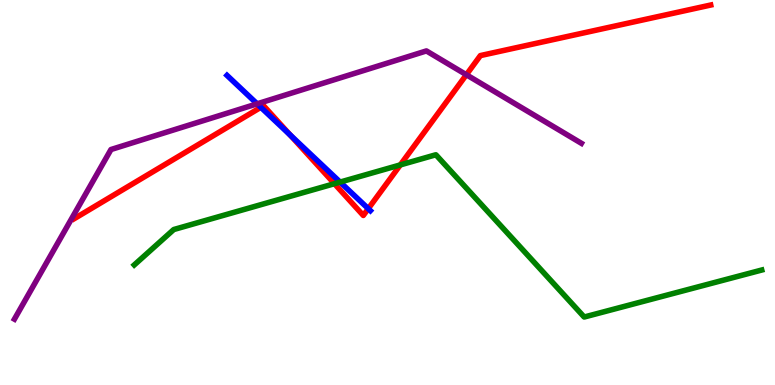[{'lines': ['blue', 'red'], 'intersections': [{'x': 3.37, 'y': 7.21}, {'x': 3.74, 'y': 6.49}, {'x': 4.75, 'y': 4.58}]}, {'lines': ['green', 'red'], 'intersections': [{'x': 4.32, 'y': 5.23}, {'x': 5.17, 'y': 5.72}]}, {'lines': ['purple', 'red'], 'intersections': [{'x': 6.02, 'y': 8.06}]}, {'lines': ['blue', 'green'], 'intersections': [{'x': 4.39, 'y': 5.27}]}, {'lines': ['blue', 'purple'], 'intersections': [{'x': 3.32, 'y': 7.3}]}, {'lines': ['green', 'purple'], 'intersections': []}]